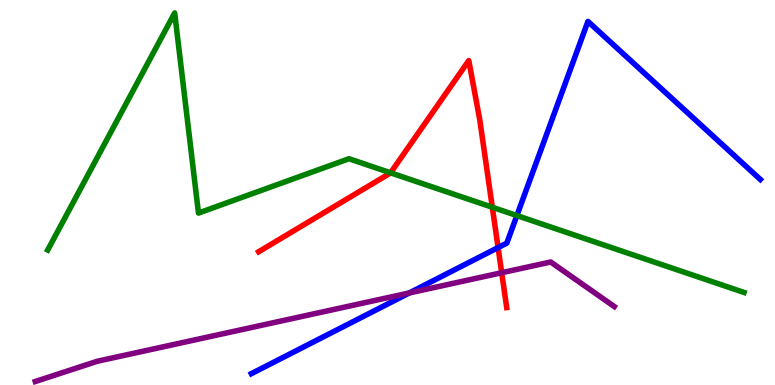[{'lines': ['blue', 'red'], 'intersections': [{'x': 6.43, 'y': 3.57}]}, {'lines': ['green', 'red'], 'intersections': [{'x': 5.04, 'y': 5.51}, {'x': 6.35, 'y': 4.62}]}, {'lines': ['purple', 'red'], 'intersections': [{'x': 6.47, 'y': 2.92}]}, {'lines': ['blue', 'green'], 'intersections': [{'x': 6.67, 'y': 4.4}]}, {'lines': ['blue', 'purple'], 'intersections': [{'x': 5.28, 'y': 2.39}]}, {'lines': ['green', 'purple'], 'intersections': []}]